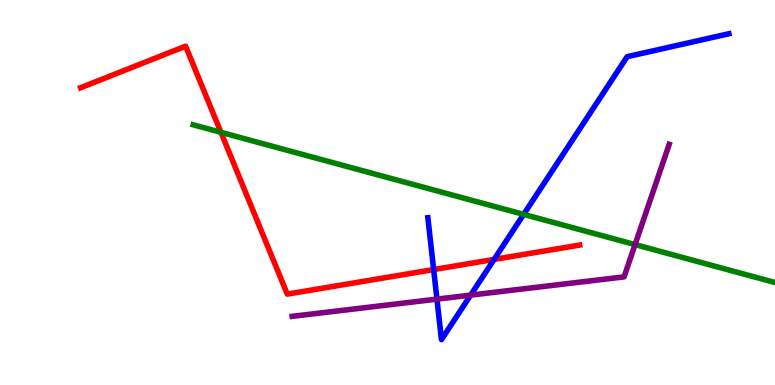[{'lines': ['blue', 'red'], 'intersections': [{'x': 5.6, 'y': 3.0}, {'x': 6.38, 'y': 3.26}]}, {'lines': ['green', 'red'], 'intersections': [{'x': 2.85, 'y': 6.56}]}, {'lines': ['purple', 'red'], 'intersections': []}, {'lines': ['blue', 'green'], 'intersections': [{'x': 6.76, 'y': 4.43}]}, {'lines': ['blue', 'purple'], 'intersections': [{'x': 5.64, 'y': 2.23}, {'x': 6.07, 'y': 2.33}]}, {'lines': ['green', 'purple'], 'intersections': [{'x': 8.19, 'y': 3.65}]}]